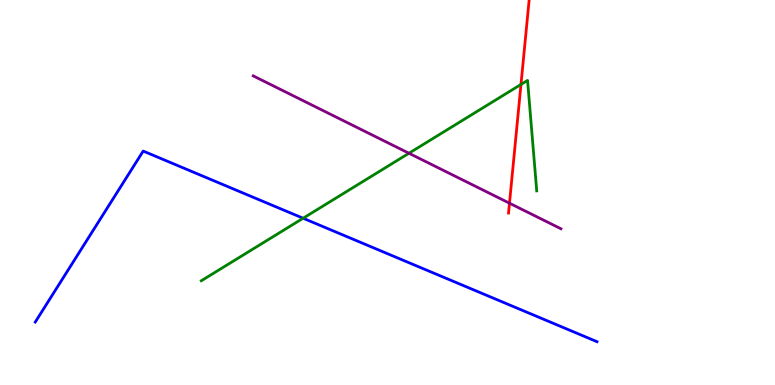[{'lines': ['blue', 'red'], 'intersections': []}, {'lines': ['green', 'red'], 'intersections': [{'x': 6.72, 'y': 7.81}]}, {'lines': ['purple', 'red'], 'intersections': [{'x': 6.57, 'y': 4.72}]}, {'lines': ['blue', 'green'], 'intersections': [{'x': 3.91, 'y': 4.33}]}, {'lines': ['blue', 'purple'], 'intersections': []}, {'lines': ['green', 'purple'], 'intersections': [{'x': 5.28, 'y': 6.02}]}]